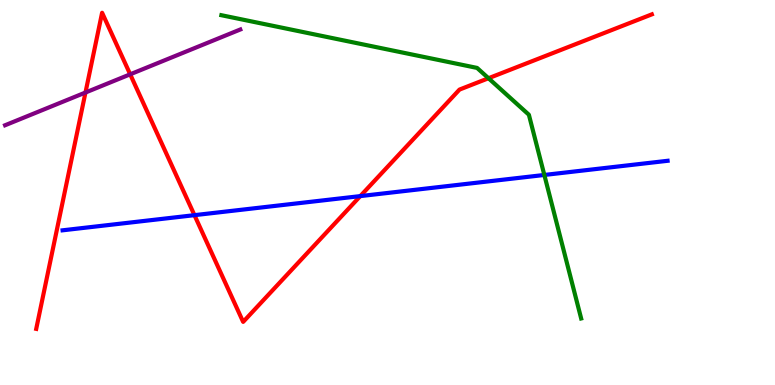[{'lines': ['blue', 'red'], 'intersections': [{'x': 2.51, 'y': 4.41}, {'x': 4.65, 'y': 4.91}]}, {'lines': ['green', 'red'], 'intersections': [{'x': 6.3, 'y': 7.97}]}, {'lines': ['purple', 'red'], 'intersections': [{'x': 1.1, 'y': 7.6}, {'x': 1.68, 'y': 8.07}]}, {'lines': ['blue', 'green'], 'intersections': [{'x': 7.02, 'y': 5.46}]}, {'lines': ['blue', 'purple'], 'intersections': []}, {'lines': ['green', 'purple'], 'intersections': []}]